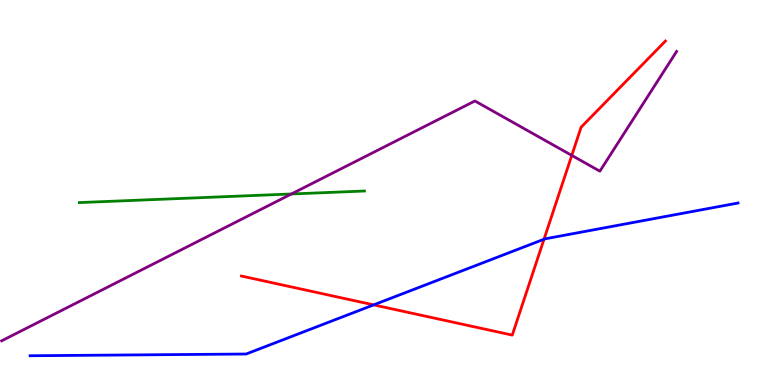[{'lines': ['blue', 'red'], 'intersections': [{'x': 4.82, 'y': 2.08}, {'x': 7.02, 'y': 3.79}]}, {'lines': ['green', 'red'], 'intersections': []}, {'lines': ['purple', 'red'], 'intersections': [{'x': 7.38, 'y': 5.96}]}, {'lines': ['blue', 'green'], 'intersections': []}, {'lines': ['blue', 'purple'], 'intersections': []}, {'lines': ['green', 'purple'], 'intersections': [{'x': 3.76, 'y': 4.96}]}]